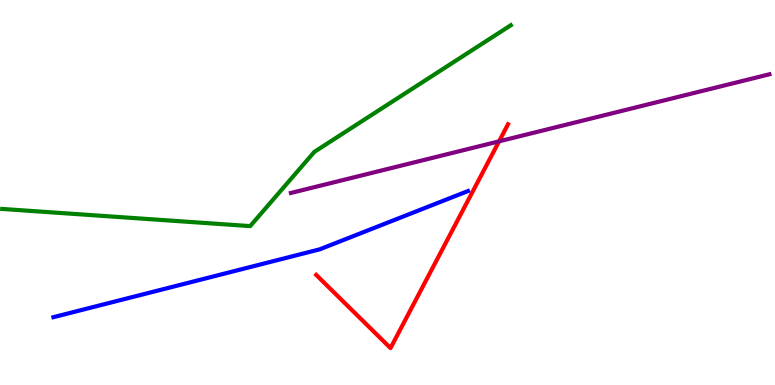[{'lines': ['blue', 'red'], 'intersections': []}, {'lines': ['green', 'red'], 'intersections': []}, {'lines': ['purple', 'red'], 'intersections': [{'x': 6.44, 'y': 6.33}]}, {'lines': ['blue', 'green'], 'intersections': []}, {'lines': ['blue', 'purple'], 'intersections': []}, {'lines': ['green', 'purple'], 'intersections': []}]